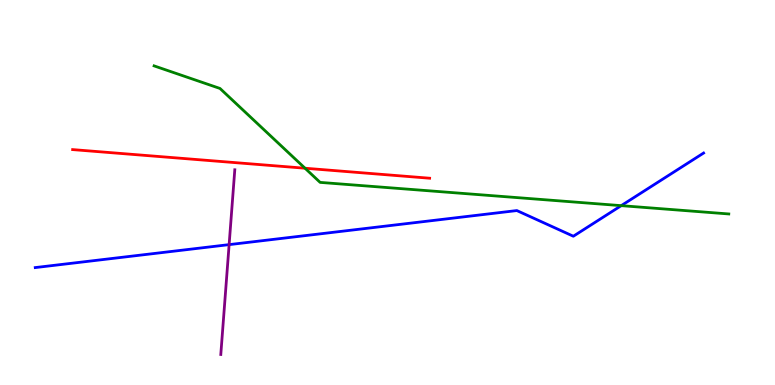[{'lines': ['blue', 'red'], 'intersections': []}, {'lines': ['green', 'red'], 'intersections': [{'x': 3.94, 'y': 5.63}]}, {'lines': ['purple', 'red'], 'intersections': []}, {'lines': ['blue', 'green'], 'intersections': [{'x': 8.02, 'y': 4.66}]}, {'lines': ['blue', 'purple'], 'intersections': [{'x': 2.96, 'y': 3.65}]}, {'lines': ['green', 'purple'], 'intersections': []}]